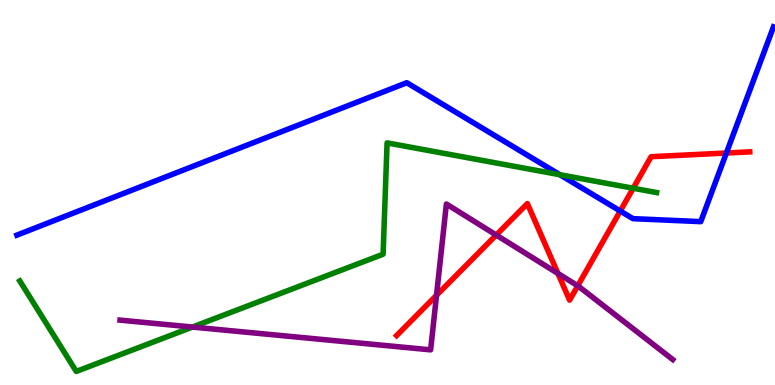[{'lines': ['blue', 'red'], 'intersections': [{'x': 8.0, 'y': 4.52}, {'x': 9.37, 'y': 6.03}]}, {'lines': ['green', 'red'], 'intersections': [{'x': 8.17, 'y': 5.11}]}, {'lines': ['purple', 'red'], 'intersections': [{'x': 5.63, 'y': 2.33}, {'x': 6.4, 'y': 3.9}, {'x': 7.2, 'y': 2.9}, {'x': 7.45, 'y': 2.58}]}, {'lines': ['blue', 'green'], 'intersections': [{'x': 7.22, 'y': 5.46}]}, {'lines': ['blue', 'purple'], 'intersections': []}, {'lines': ['green', 'purple'], 'intersections': [{'x': 2.48, 'y': 1.51}]}]